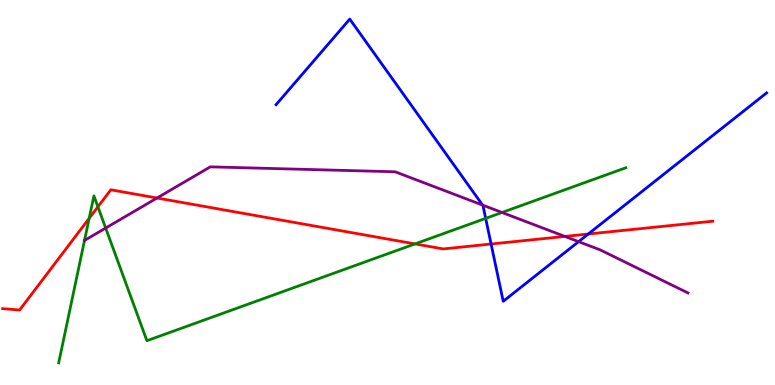[{'lines': ['blue', 'red'], 'intersections': [{'x': 6.34, 'y': 3.66}, {'x': 7.59, 'y': 3.92}]}, {'lines': ['green', 'red'], 'intersections': [{'x': 1.15, 'y': 4.33}, {'x': 1.26, 'y': 4.63}, {'x': 5.35, 'y': 3.66}]}, {'lines': ['purple', 'red'], 'intersections': [{'x': 2.03, 'y': 4.86}, {'x': 7.29, 'y': 3.86}]}, {'lines': ['blue', 'green'], 'intersections': [{'x': 6.27, 'y': 4.33}]}, {'lines': ['blue', 'purple'], 'intersections': [{'x': 6.23, 'y': 4.67}, {'x': 7.47, 'y': 3.72}]}, {'lines': ['green', 'purple'], 'intersections': [{'x': 1.09, 'y': 3.76}, {'x': 1.36, 'y': 4.08}, {'x': 6.48, 'y': 4.48}]}]